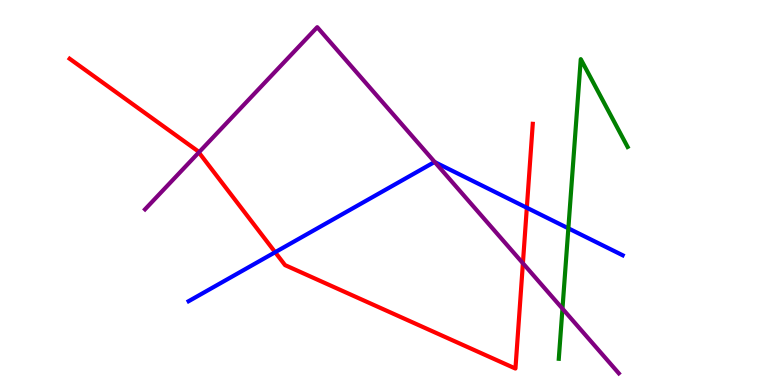[{'lines': ['blue', 'red'], 'intersections': [{'x': 3.55, 'y': 3.45}, {'x': 6.8, 'y': 4.6}]}, {'lines': ['green', 'red'], 'intersections': []}, {'lines': ['purple', 'red'], 'intersections': [{'x': 2.57, 'y': 6.04}, {'x': 6.75, 'y': 3.16}]}, {'lines': ['blue', 'green'], 'intersections': [{'x': 7.33, 'y': 4.07}]}, {'lines': ['blue', 'purple'], 'intersections': [{'x': 5.61, 'y': 5.79}]}, {'lines': ['green', 'purple'], 'intersections': [{'x': 7.26, 'y': 1.98}]}]